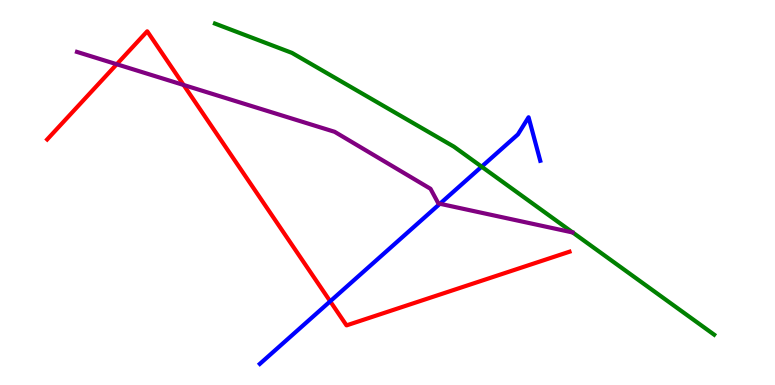[{'lines': ['blue', 'red'], 'intersections': [{'x': 4.26, 'y': 2.17}]}, {'lines': ['green', 'red'], 'intersections': []}, {'lines': ['purple', 'red'], 'intersections': [{'x': 1.51, 'y': 8.33}, {'x': 2.37, 'y': 7.79}]}, {'lines': ['blue', 'green'], 'intersections': [{'x': 6.21, 'y': 5.67}]}, {'lines': ['blue', 'purple'], 'intersections': [{'x': 5.68, 'y': 4.71}]}, {'lines': ['green', 'purple'], 'intersections': []}]